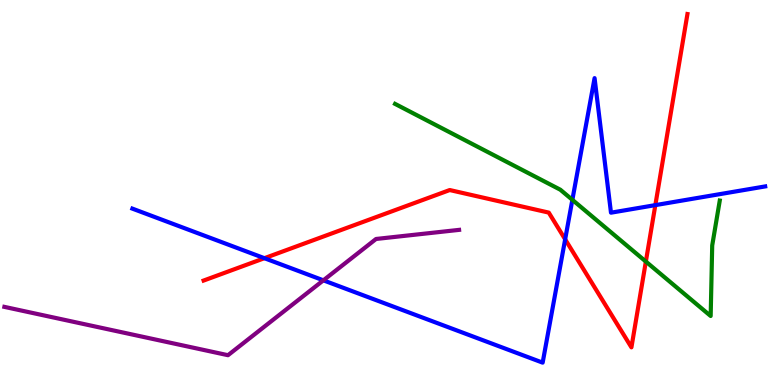[{'lines': ['blue', 'red'], 'intersections': [{'x': 3.41, 'y': 3.29}, {'x': 7.29, 'y': 3.78}, {'x': 8.46, 'y': 4.67}]}, {'lines': ['green', 'red'], 'intersections': [{'x': 8.33, 'y': 3.21}]}, {'lines': ['purple', 'red'], 'intersections': []}, {'lines': ['blue', 'green'], 'intersections': [{'x': 7.39, 'y': 4.81}]}, {'lines': ['blue', 'purple'], 'intersections': [{'x': 4.17, 'y': 2.72}]}, {'lines': ['green', 'purple'], 'intersections': []}]